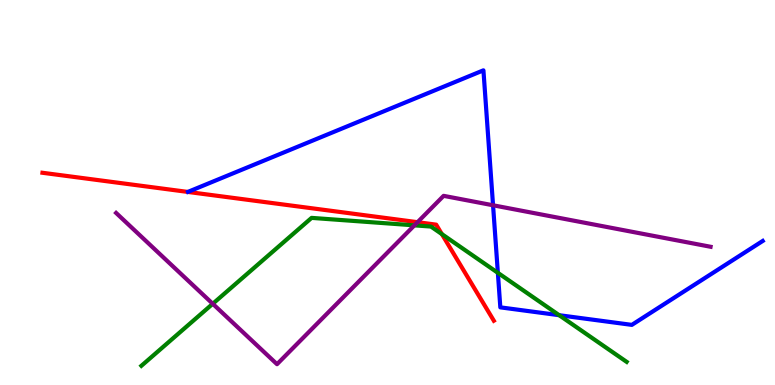[{'lines': ['blue', 'red'], 'intersections': []}, {'lines': ['green', 'red'], 'intersections': [{'x': 5.7, 'y': 3.92}]}, {'lines': ['purple', 'red'], 'intersections': [{'x': 5.39, 'y': 4.23}]}, {'lines': ['blue', 'green'], 'intersections': [{'x': 6.42, 'y': 2.91}, {'x': 7.21, 'y': 1.81}]}, {'lines': ['blue', 'purple'], 'intersections': [{'x': 6.36, 'y': 4.67}]}, {'lines': ['green', 'purple'], 'intersections': [{'x': 2.75, 'y': 2.11}, {'x': 5.35, 'y': 4.15}]}]